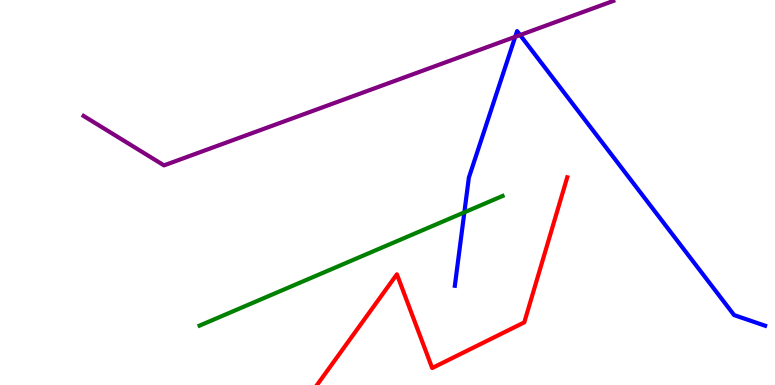[{'lines': ['blue', 'red'], 'intersections': []}, {'lines': ['green', 'red'], 'intersections': []}, {'lines': ['purple', 'red'], 'intersections': []}, {'lines': ['blue', 'green'], 'intersections': [{'x': 5.99, 'y': 4.48}]}, {'lines': ['blue', 'purple'], 'intersections': [{'x': 6.65, 'y': 9.04}, {'x': 6.71, 'y': 9.09}]}, {'lines': ['green', 'purple'], 'intersections': []}]